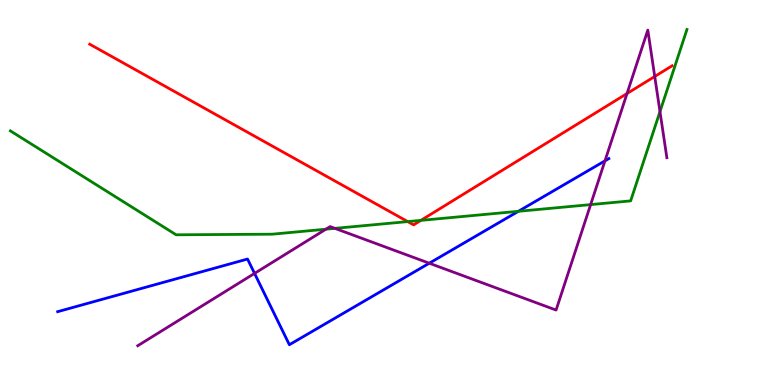[{'lines': ['blue', 'red'], 'intersections': []}, {'lines': ['green', 'red'], 'intersections': [{'x': 5.26, 'y': 4.24}, {'x': 5.43, 'y': 4.28}]}, {'lines': ['purple', 'red'], 'intersections': [{'x': 8.09, 'y': 7.57}, {'x': 8.45, 'y': 8.01}]}, {'lines': ['blue', 'green'], 'intersections': [{'x': 6.69, 'y': 4.51}]}, {'lines': ['blue', 'purple'], 'intersections': [{'x': 3.28, 'y': 2.9}, {'x': 5.54, 'y': 3.16}, {'x': 7.81, 'y': 5.82}]}, {'lines': ['green', 'purple'], 'intersections': [{'x': 4.21, 'y': 4.05}, {'x': 4.32, 'y': 4.07}, {'x': 7.62, 'y': 4.69}, {'x': 8.52, 'y': 7.1}]}]